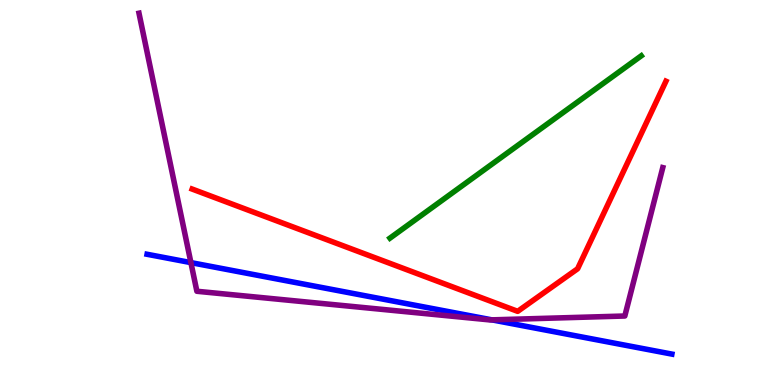[{'lines': ['blue', 'red'], 'intersections': []}, {'lines': ['green', 'red'], 'intersections': []}, {'lines': ['purple', 'red'], 'intersections': []}, {'lines': ['blue', 'green'], 'intersections': []}, {'lines': ['blue', 'purple'], 'intersections': [{'x': 2.46, 'y': 3.18}, {'x': 6.35, 'y': 1.69}]}, {'lines': ['green', 'purple'], 'intersections': []}]